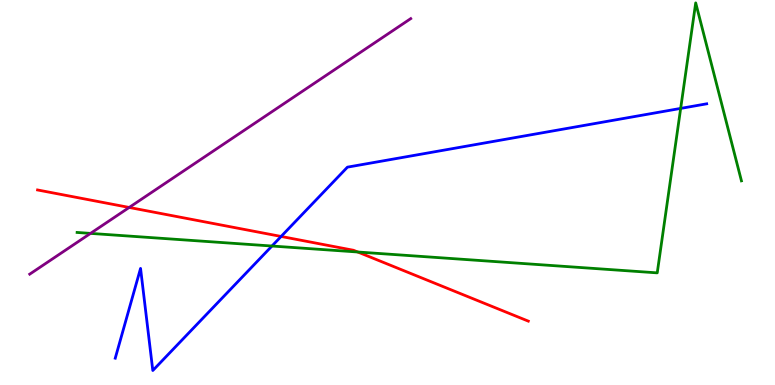[{'lines': ['blue', 'red'], 'intersections': [{'x': 3.63, 'y': 3.86}]}, {'lines': ['green', 'red'], 'intersections': [{'x': 4.62, 'y': 3.45}]}, {'lines': ['purple', 'red'], 'intersections': [{'x': 1.67, 'y': 4.61}]}, {'lines': ['blue', 'green'], 'intersections': [{'x': 3.51, 'y': 3.61}, {'x': 8.78, 'y': 7.18}]}, {'lines': ['blue', 'purple'], 'intersections': []}, {'lines': ['green', 'purple'], 'intersections': [{'x': 1.17, 'y': 3.94}]}]